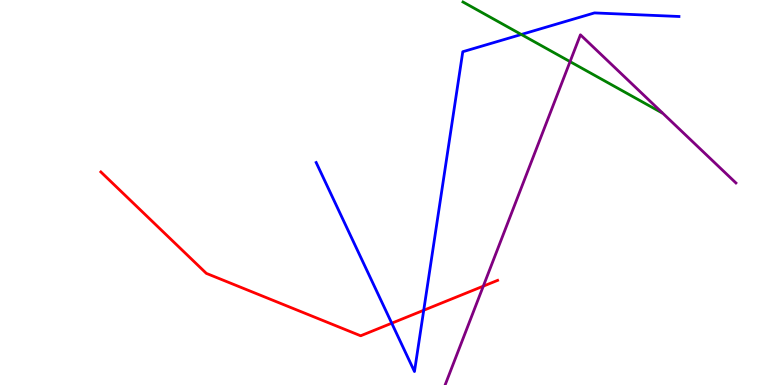[{'lines': ['blue', 'red'], 'intersections': [{'x': 5.05, 'y': 1.61}, {'x': 5.47, 'y': 1.94}]}, {'lines': ['green', 'red'], 'intersections': []}, {'lines': ['purple', 'red'], 'intersections': [{'x': 6.24, 'y': 2.57}]}, {'lines': ['blue', 'green'], 'intersections': [{'x': 6.73, 'y': 9.1}]}, {'lines': ['blue', 'purple'], 'intersections': []}, {'lines': ['green', 'purple'], 'intersections': [{'x': 7.36, 'y': 8.4}]}]